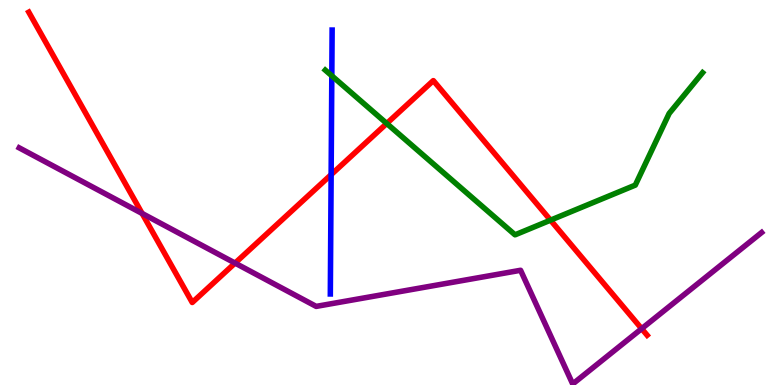[{'lines': ['blue', 'red'], 'intersections': [{'x': 4.27, 'y': 5.46}]}, {'lines': ['green', 'red'], 'intersections': [{'x': 4.99, 'y': 6.79}, {'x': 7.1, 'y': 4.28}]}, {'lines': ['purple', 'red'], 'intersections': [{'x': 1.83, 'y': 4.46}, {'x': 3.03, 'y': 3.17}, {'x': 8.28, 'y': 1.46}]}, {'lines': ['blue', 'green'], 'intersections': [{'x': 4.28, 'y': 8.03}]}, {'lines': ['blue', 'purple'], 'intersections': []}, {'lines': ['green', 'purple'], 'intersections': []}]